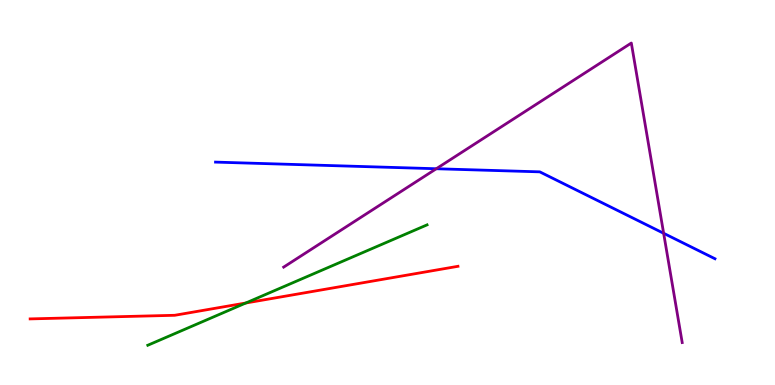[{'lines': ['blue', 'red'], 'intersections': []}, {'lines': ['green', 'red'], 'intersections': [{'x': 3.17, 'y': 2.13}]}, {'lines': ['purple', 'red'], 'intersections': []}, {'lines': ['blue', 'green'], 'intersections': []}, {'lines': ['blue', 'purple'], 'intersections': [{'x': 5.63, 'y': 5.62}, {'x': 8.56, 'y': 3.94}]}, {'lines': ['green', 'purple'], 'intersections': []}]